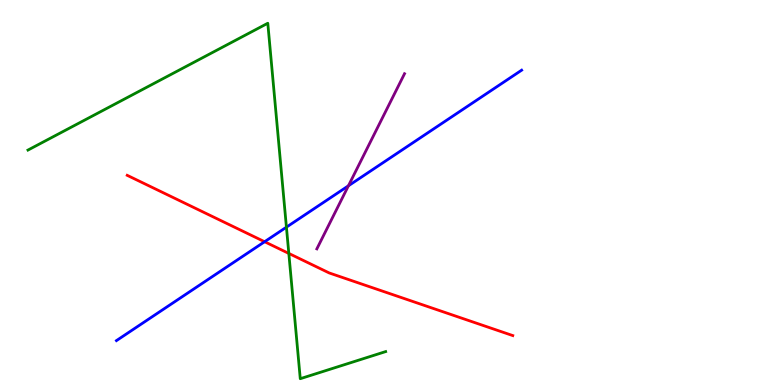[{'lines': ['blue', 'red'], 'intersections': [{'x': 3.41, 'y': 3.72}]}, {'lines': ['green', 'red'], 'intersections': [{'x': 3.73, 'y': 3.42}]}, {'lines': ['purple', 'red'], 'intersections': []}, {'lines': ['blue', 'green'], 'intersections': [{'x': 3.7, 'y': 4.1}]}, {'lines': ['blue', 'purple'], 'intersections': [{'x': 4.5, 'y': 5.17}]}, {'lines': ['green', 'purple'], 'intersections': []}]